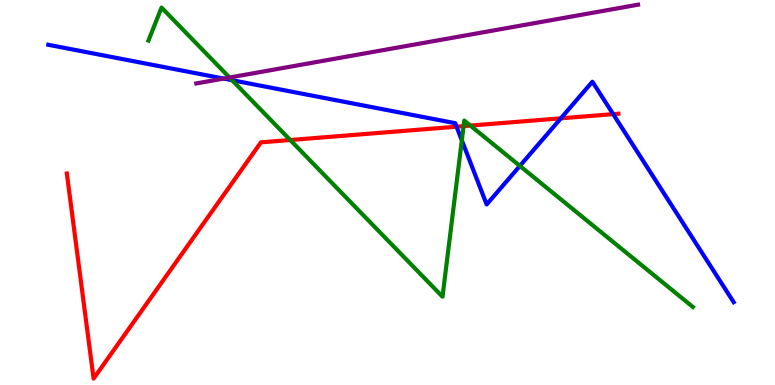[{'lines': ['blue', 'red'], 'intersections': [{'x': 5.89, 'y': 6.71}, {'x': 7.24, 'y': 6.93}, {'x': 7.91, 'y': 7.04}]}, {'lines': ['green', 'red'], 'intersections': [{'x': 3.74, 'y': 6.36}, {'x': 5.98, 'y': 6.72}, {'x': 6.07, 'y': 6.74}]}, {'lines': ['purple', 'red'], 'intersections': []}, {'lines': ['blue', 'green'], 'intersections': [{'x': 2.99, 'y': 7.92}, {'x': 5.96, 'y': 6.36}, {'x': 6.71, 'y': 5.69}]}, {'lines': ['blue', 'purple'], 'intersections': [{'x': 2.89, 'y': 7.96}]}, {'lines': ['green', 'purple'], 'intersections': [{'x': 2.96, 'y': 7.99}]}]